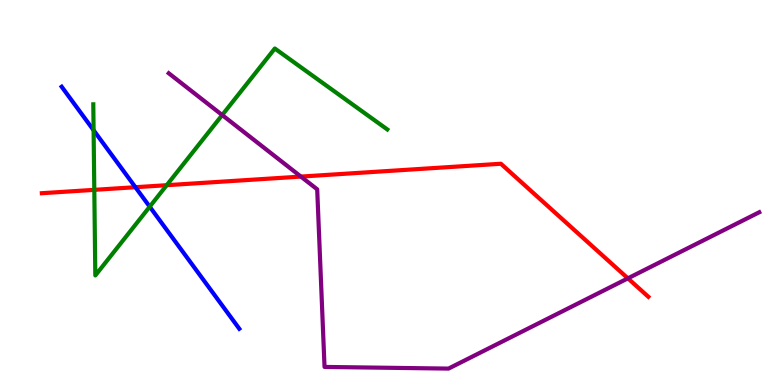[{'lines': ['blue', 'red'], 'intersections': [{'x': 1.75, 'y': 5.14}]}, {'lines': ['green', 'red'], 'intersections': [{'x': 1.22, 'y': 5.07}, {'x': 2.15, 'y': 5.19}]}, {'lines': ['purple', 'red'], 'intersections': [{'x': 3.88, 'y': 5.41}, {'x': 8.1, 'y': 2.77}]}, {'lines': ['blue', 'green'], 'intersections': [{'x': 1.21, 'y': 6.62}, {'x': 1.93, 'y': 4.63}]}, {'lines': ['blue', 'purple'], 'intersections': []}, {'lines': ['green', 'purple'], 'intersections': [{'x': 2.87, 'y': 7.01}]}]